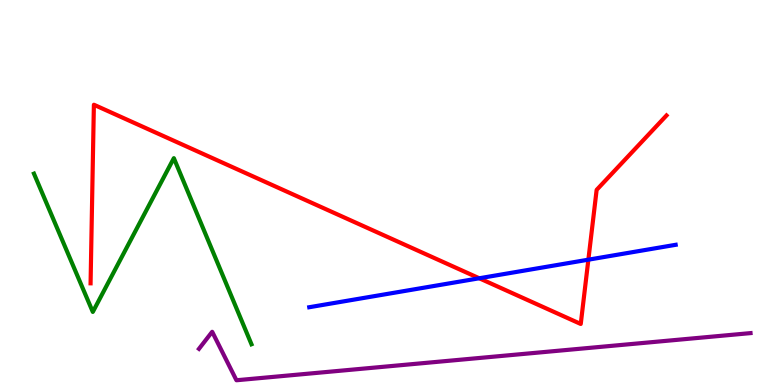[{'lines': ['blue', 'red'], 'intersections': [{'x': 6.18, 'y': 2.77}, {'x': 7.59, 'y': 3.26}]}, {'lines': ['green', 'red'], 'intersections': []}, {'lines': ['purple', 'red'], 'intersections': []}, {'lines': ['blue', 'green'], 'intersections': []}, {'lines': ['blue', 'purple'], 'intersections': []}, {'lines': ['green', 'purple'], 'intersections': []}]